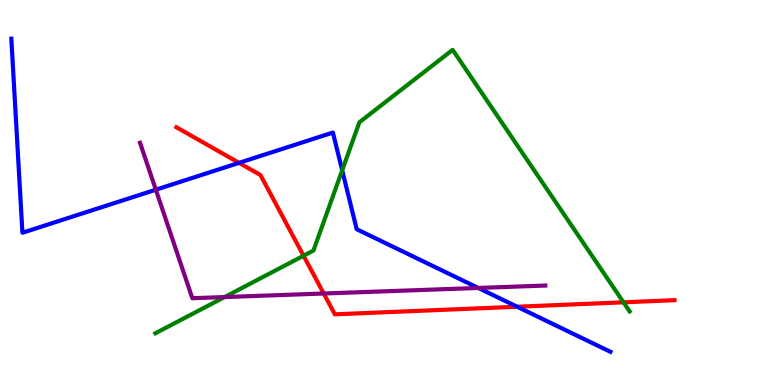[{'lines': ['blue', 'red'], 'intersections': [{'x': 3.08, 'y': 5.77}, {'x': 6.67, 'y': 2.03}]}, {'lines': ['green', 'red'], 'intersections': [{'x': 3.92, 'y': 3.36}, {'x': 8.05, 'y': 2.15}]}, {'lines': ['purple', 'red'], 'intersections': [{'x': 4.18, 'y': 2.38}]}, {'lines': ['blue', 'green'], 'intersections': [{'x': 4.42, 'y': 5.58}]}, {'lines': ['blue', 'purple'], 'intersections': [{'x': 2.01, 'y': 5.07}, {'x': 6.17, 'y': 2.52}]}, {'lines': ['green', 'purple'], 'intersections': [{'x': 2.9, 'y': 2.28}]}]